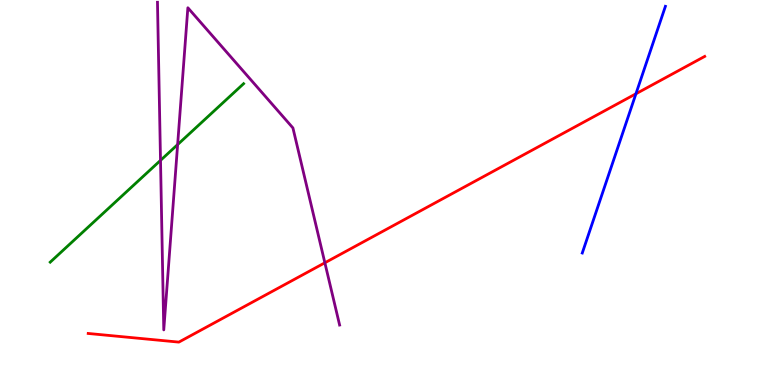[{'lines': ['blue', 'red'], 'intersections': [{'x': 8.21, 'y': 7.56}]}, {'lines': ['green', 'red'], 'intersections': []}, {'lines': ['purple', 'red'], 'intersections': [{'x': 4.19, 'y': 3.17}]}, {'lines': ['blue', 'green'], 'intersections': []}, {'lines': ['blue', 'purple'], 'intersections': []}, {'lines': ['green', 'purple'], 'intersections': [{'x': 2.07, 'y': 5.83}, {'x': 2.29, 'y': 6.24}]}]